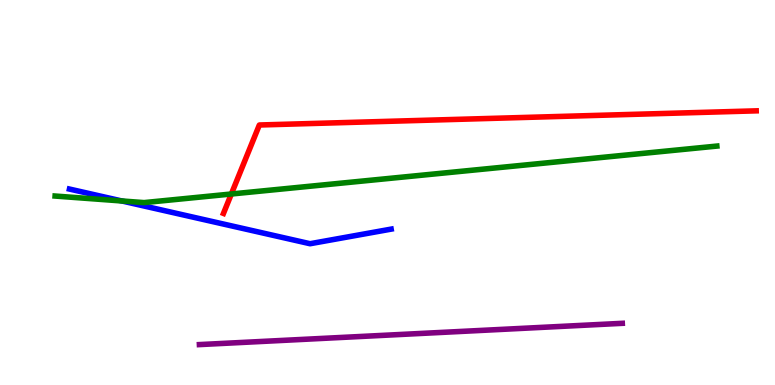[{'lines': ['blue', 'red'], 'intersections': []}, {'lines': ['green', 'red'], 'intersections': [{'x': 2.99, 'y': 4.96}]}, {'lines': ['purple', 'red'], 'intersections': []}, {'lines': ['blue', 'green'], 'intersections': [{'x': 1.57, 'y': 4.78}]}, {'lines': ['blue', 'purple'], 'intersections': []}, {'lines': ['green', 'purple'], 'intersections': []}]